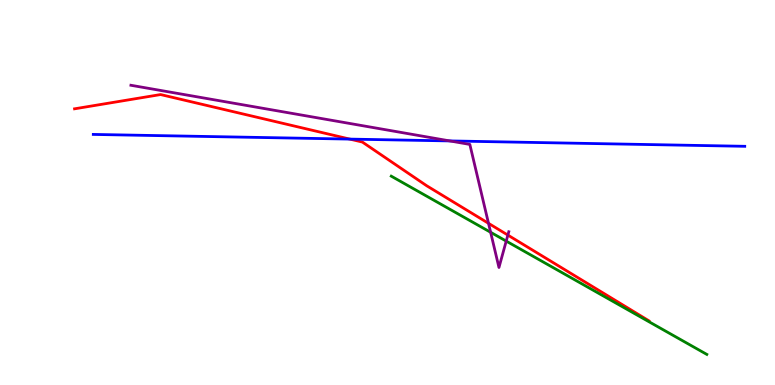[{'lines': ['blue', 'red'], 'intersections': [{'x': 4.51, 'y': 6.39}]}, {'lines': ['green', 'red'], 'intersections': []}, {'lines': ['purple', 'red'], 'intersections': [{'x': 6.3, 'y': 4.2}, {'x': 6.55, 'y': 3.89}]}, {'lines': ['blue', 'green'], 'intersections': []}, {'lines': ['blue', 'purple'], 'intersections': [{'x': 5.8, 'y': 6.34}]}, {'lines': ['green', 'purple'], 'intersections': [{'x': 6.33, 'y': 3.97}, {'x': 6.53, 'y': 3.74}]}]